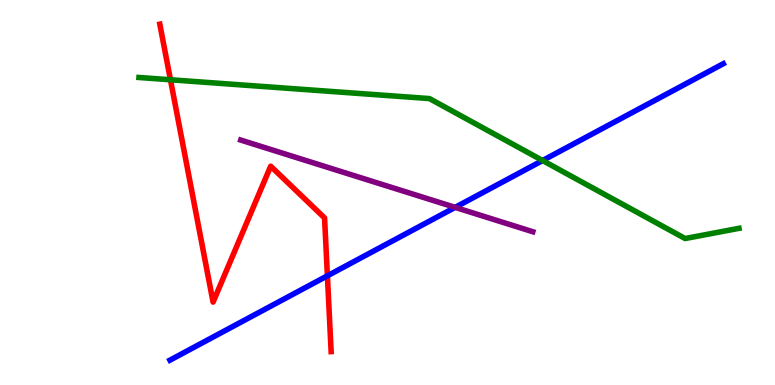[{'lines': ['blue', 'red'], 'intersections': [{'x': 4.22, 'y': 2.84}]}, {'lines': ['green', 'red'], 'intersections': [{'x': 2.2, 'y': 7.93}]}, {'lines': ['purple', 'red'], 'intersections': []}, {'lines': ['blue', 'green'], 'intersections': [{'x': 7.0, 'y': 5.83}]}, {'lines': ['blue', 'purple'], 'intersections': [{'x': 5.87, 'y': 4.61}]}, {'lines': ['green', 'purple'], 'intersections': []}]